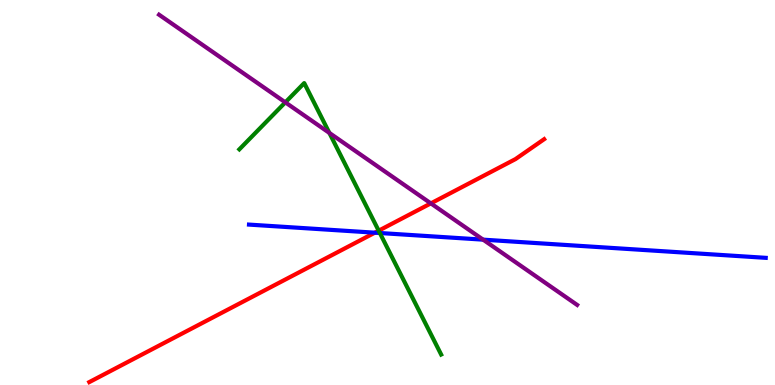[{'lines': ['blue', 'red'], 'intersections': [{'x': 4.84, 'y': 3.96}]}, {'lines': ['green', 'red'], 'intersections': [{'x': 4.89, 'y': 4.01}]}, {'lines': ['purple', 'red'], 'intersections': [{'x': 5.56, 'y': 4.72}]}, {'lines': ['blue', 'green'], 'intersections': [{'x': 4.9, 'y': 3.95}]}, {'lines': ['blue', 'purple'], 'intersections': [{'x': 6.23, 'y': 3.78}]}, {'lines': ['green', 'purple'], 'intersections': [{'x': 3.68, 'y': 7.34}, {'x': 4.25, 'y': 6.55}]}]